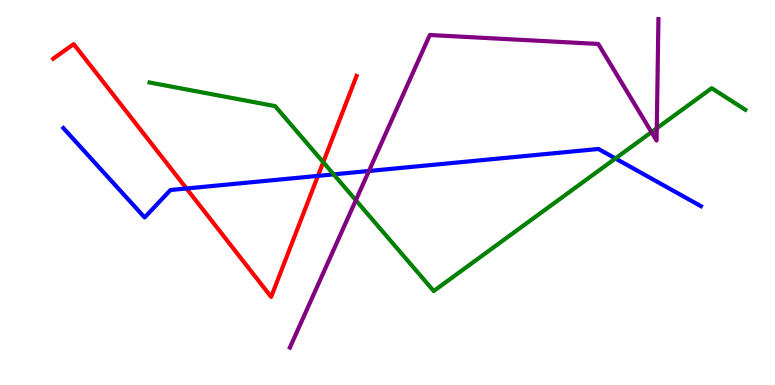[{'lines': ['blue', 'red'], 'intersections': [{'x': 2.41, 'y': 5.1}, {'x': 4.1, 'y': 5.43}]}, {'lines': ['green', 'red'], 'intersections': [{'x': 4.17, 'y': 5.79}]}, {'lines': ['purple', 'red'], 'intersections': []}, {'lines': ['blue', 'green'], 'intersections': [{'x': 4.31, 'y': 5.47}, {'x': 7.94, 'y': 5.88}]}, {'lines': ['blue', 'purple'], 'intersections': [{'x': 4.76, 'y': 5.56}]}, {'lines': ['green', 'purple'], 'intersections': [{'x': 4.59, 'y': 4.8}, {'x': 8.41, 'y': 6.57}, {'x': 8.47, 'y': 6.67}]}]